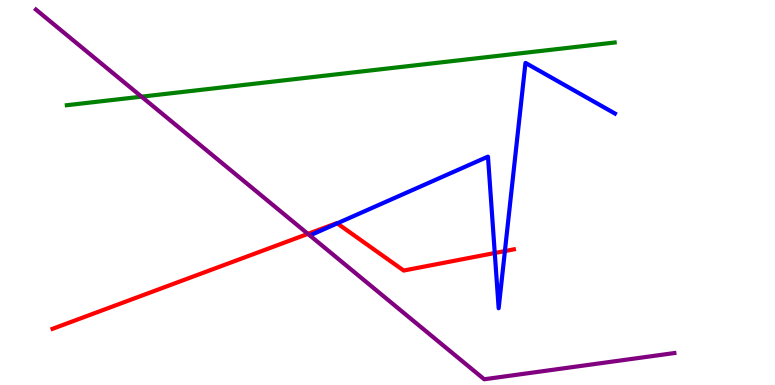[{'lines': ['blue', 'red'], 'intersections': [{'x': 4.35, 'y': 4.2}, {'x': 6.38, 'y': 3.43}, {'x': 6.51, 'y': 3.48}]}, {'lines': ['green', 'red'], 'intersections': []}, {'lines': ['purple', 'red'], 'intersections': [{'x': 3.97, 'y': 3.93}]}, {'lines': ['blue', 'green'], 'intersections': []}, {'lines': ['blue', 'purple'], 'intersections': []}, {'lines': ['green', 'purple'], 'intersections': [{'x': 1.83, 'y': 7.49}]}]